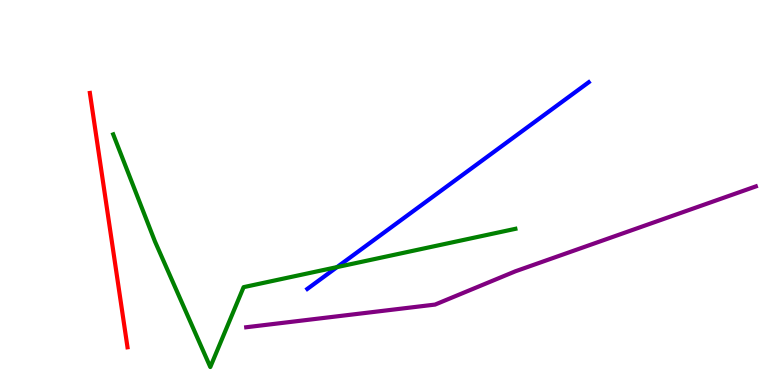[{'lines': ['blue', 'red'], 'intersections': []}, {'lines': ['green', 'red'], 'intersections': []}, {'lines': ['purple', 'red'], 'intersections': []}, {'lines': ['blue', 'green'], 'intersections': [{'x': 4.35, 'y': 3.06}]}, {'lines': ['blue', 'purple'], 'intersections': []}, {'lines': ['green', 'purple'], 'intersections': []}]